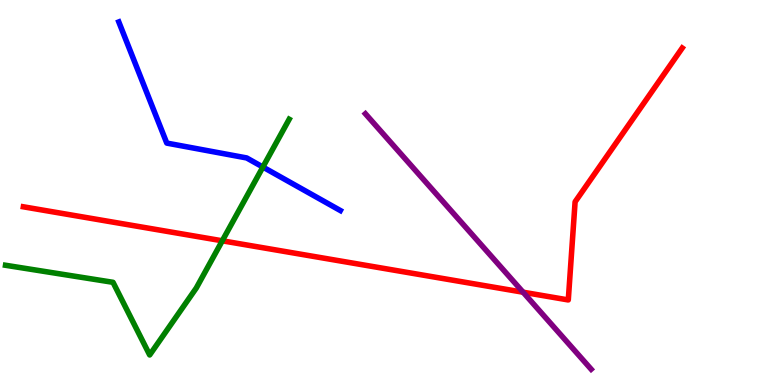[{'lines': ['blue', 'red'], 'intersections': []}, {'lines': ['green', 'red'], 'intersections': [{'x': 2.87, 'y': 3.75}]}, {'lines': ['purple', 'red'], 'intersections': [{'x': 6.75, 'y': 2.41}]}, {'lines': ['blue', 'green'], 'intersections': [{'x': 3.39, 'y': 5.66}]}, {'lines': ['blue', 'purple'], 'intersections': []}, {'lines': ['green', 'purple'], 'intersections': []}]